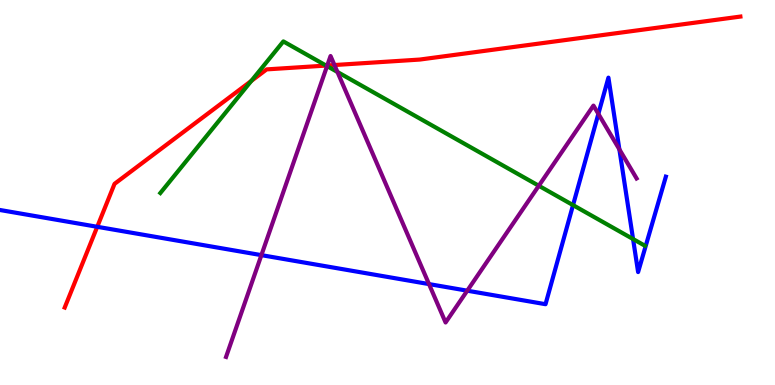[{'lines': ['blue', 'red'], 'intersections': [{'x': 1.25, 'y': 4.11}]}, {'lines': ['green', 'red'], 'intersections': [{'x': 3.24, 'y': 7.9}, {'x': 4.21, 'y': 8.3}]}, {'lines': ['purple', 'red'], 'intersections': [{'x': 4.22, 'y': 8.3}, {'x': 4.32, 'y': 8.31}]}, {'lines': ['blue', 'green'], 'intersections': [{'x': 7.39, 'y': 4.67}, {'x': 8.17, 'y': 3.79}]}, {'lines': ['blue', 'purple'], 'intersections': [{'x': 3.37, 'y': 3.37}, {'x': 5.54, 'y': 2.62}, {'x': 6.03, 'y': 2.45}, {'x': 7.72, 'y': 7.04}, {'x': 7.99, 'y': 6.12}]}, {'lines': ['green', 'purple'], 'intersections': [{'x': 4.22, 'y': 8.28}, {'x': 4.35, 'y': 8.13}, {'x': 6.95, 'y': 5.17}]}]